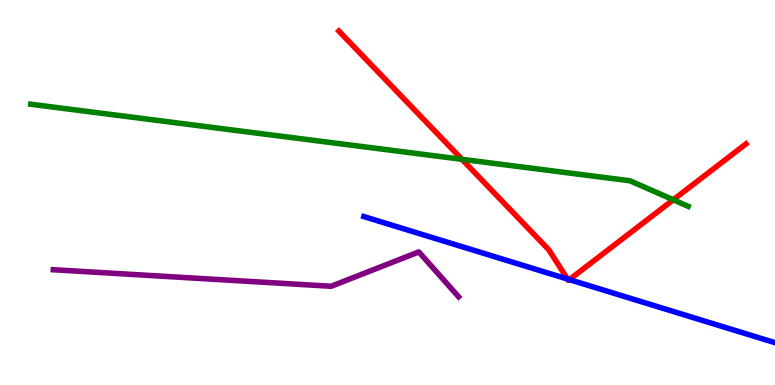[{'lines': ['blue', 'red'], 'intersections': [{'x': 7.32, 'y': 2.75}, {'x': 7.35, 'y': 2.74}]}, {'lines': ['green', 'red'], 'intersections': [{'x': 5.96, 'y': 5.86}, {'x': 8.69, 'y': 4.81}]}, {'lines': ['purple', 'red'], 'intersections': []}, {'lines': ['blue', 'green'], 'intersections': []}, {'lines': ['blue', 'purple'], 'intersections': []}, {'lines': ['green', 'purple'], 'intersections': []}]